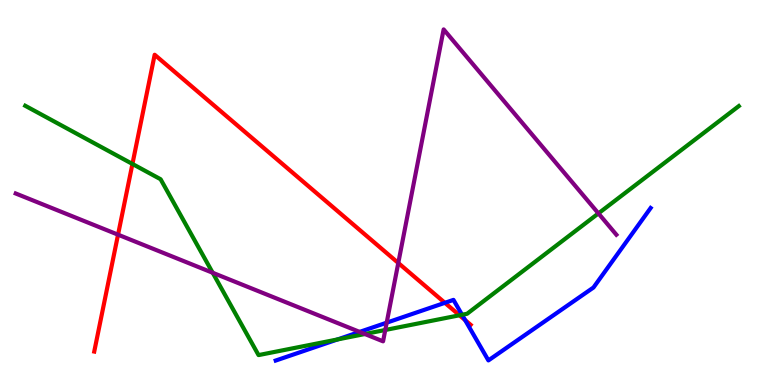[{'lines': ['blue', 'red'], 'intersections': [{'x': 5.74, 'y': 2.13}, {'x': 6.0, 'y': 1.69}]}, {'lines': ['green', 'red'], 'intersections': [{'x': 1.71, 'y': 5.74}, {'x': 5.93, 'y': 1.81}]}, {'lines': ['purple', 'red'], 'intersections': [{'x': 1.52, 'y': 3.9}, {'x': 5.14, 'y': 3.17}]}, {'lines': ['blue', 'green'], 'intersections': [{'x': 4.36, 'y': 1.18}, {'x': 5.96, 'y': 1.82}]}, {'lines': ['blue', 'purple'], 'intersections': [{'x': 4.64, 'y': 1.38}, {'x': 4.99, 'y': 1.62}]}, {'lines': ['green', 'purple'], 'intersections': [{'x': 2.74, 'y': 2.92}, {'x': 4.71, 'y': 1.32}, {'x': 4.97, 'y': 1.43}, {'x': 7.72, 'y': 4.46}]}]